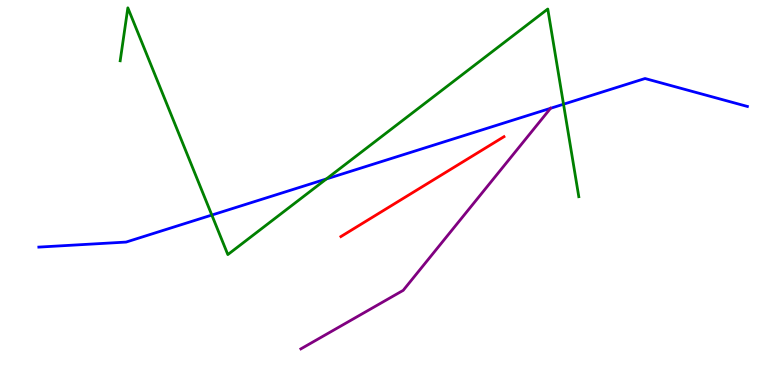[{'lines': ['blue', 'red'], 'intersections': []}, {'lines': ['green', 'red'], 'intersections': []}, {'lines': ['purple', 'red'], 'intersections': []}, {'lines': ['blue', 'green'], 'intersections': [{'x': 2.73, 'y': 4.41}, {'x': 4.21, 'y': 5.35}, {'x': 7.27, 'y': 7.29}]}, {'lines': ['blue', 'purple'], 'intersections': []}, {'lines': ['green', 'purple'], 'intersections': []}]